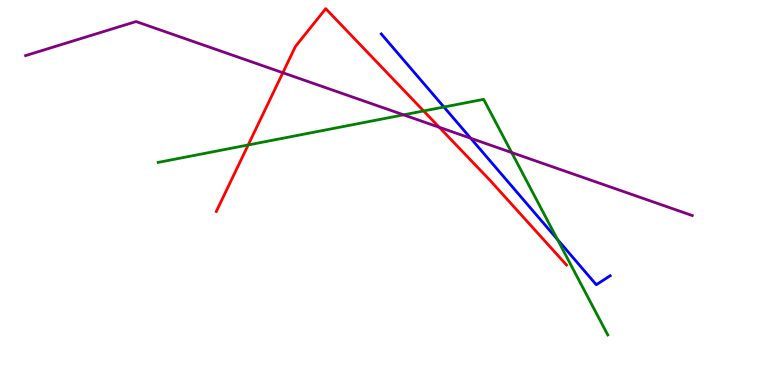[{'lines': ['blue', 'red'], 'intersections': []}, {'lines': ['green', 'red'], 'intersections': [{'x': 3.2, 'y': 6.23}, {'x': 5.47, 'y': 7.12}]}, {'lines': ['purple', 'red'], 'intersections': [{'x': 3.65, 'y': 8.11}, {'x': 5.67, 'y': 6.69}]}, {'lines': ['blue', 'green'], 'intersections': [{'x': 5.73, 'y': 7.22}, {'x': 7.19, 'y': 3.78}]}, {'lines': ['blue', 'purple'], 'intersections': [{'x': 6.07, 'y': 6.41}]}, {'lines': ['green', 'purple'], 'intersections': [{'x': 5.21, 'y': 7.02}, {'x': 6.6, 'y': 6.04}]}]